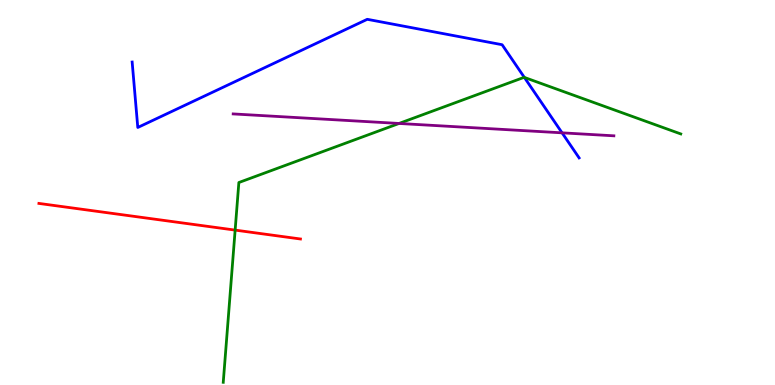[{'lines': ['blue', 'red'], 'intersections': []}, {'lines': ['green', 'red'], 'intersections': [{'x': 3.03, 'y': 4.02}]}, {'lines': ['purple', 'red'], 'intersections': []}, {'lines': ['blue', 'green'], 'intersections': [{'x': 6.77, 'y': 7.99}]}, {'lines': ['blue', 'purple'], 'intersections': [{'x': 7.25, 'y': 6.55}]}, {'lines': ['green', 'purple'], 'intersections': [{'x': 5.15, 'y': 6.79}]}]